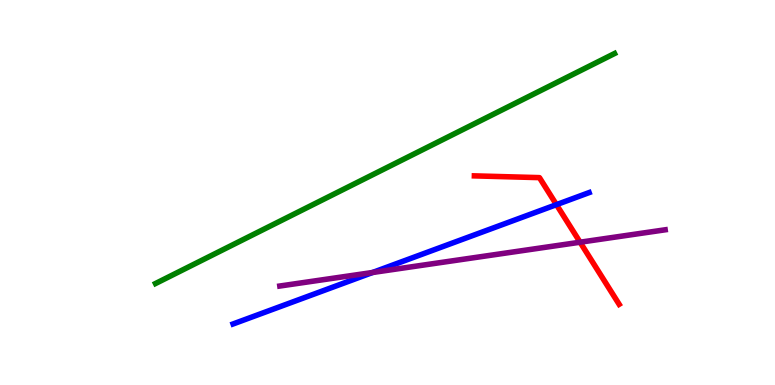[{'lines': ['blue', 'red'], 'intersections': [{'x': 7.18, 'y': 4.68}]}, {'lines': ['green', 'red'], 'intersections': []}, {'lines': ['purple', 'red'], 'intersections': [{'x': 7.48, 'y': 3.71}]}, {'lines': ['blue', 'green'], 'intersections': []}, {'lines': ['blue', 'purple'], 'intersections': [{'x': 4.81, 'y': 2.92}]}, {'lines': ['green', 'purple'], 'intersections': []}]